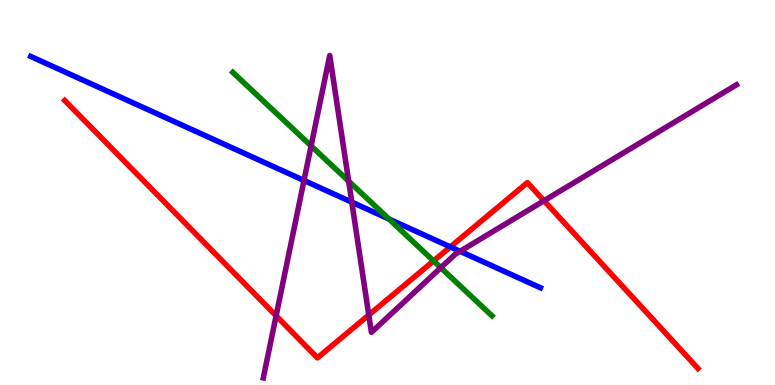[{'lines': ['blue', 'red'], 'intersections': [{'x': 5.81, 'y': 3.59}]}, {'lines': ['green', 'red'], 'intersections': [{'x': 5.59, 'y': 3.22}]}, {'lines': ['purple', 'red'], 'intersections': [{'x': 3.56, 'y': 1.8}, {'x': 4.76, 'y': 1.82}, {'x': 7.02, 'y': 4.79}]}, {'lines': ['blue', 'green'], 'intersections': [{'x': 5.02, 'y': 4.31}]}, {'lines': ['blue', 'purple'], 'intersections': [{'x': 3.92, 'y': 5.31}, {'x': 4.54, 'y': 4.75}, {'x': 5.94, 'y': 3.47}]}, {'lines': ['green', 'purple'], 'intersections': [{'x': 4.01, 'y': 6.21}, {'x': 4.5, 'y': 5.29}, {'x': 5.69, 'y': 3.05}]}]